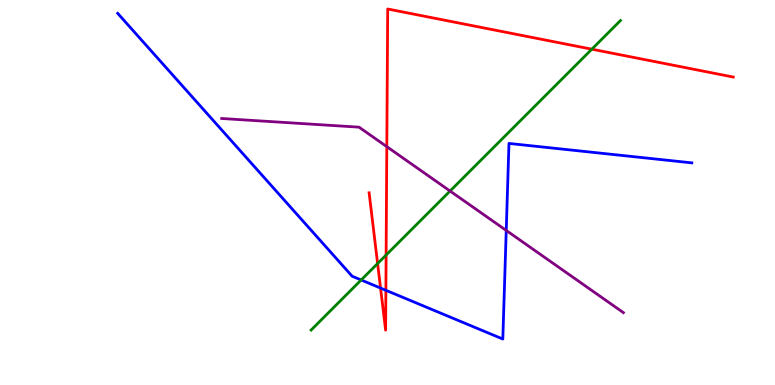[{'lines': ['blue', 'red'], 'intersections': [{'x': 4.91, 'y': 2.52}, {'x': 4.98, 'y': 2.46}]}, {'lines': ['green', 'red'], 'intersections': [{'x': 4.87, 'y': 3.16}, {'x': 4.98, 'y': 3.38}, {'x': 7.64, 'y': 8.72}]}, {'lines': ['purple', 'red'], 'intersections': [{'x': 4.99, 'y': 6.19}]}, {'lines': ['blue', 'green'], 'intersections': [{'x': 4.66, 'y': 2.73}]}, {'lines': ['blue', 'purple'], 'intersections': [{'x': 6.53, 'y': 4.01}]}, {'lines': ['green', 'purple'], 'intersections': [{'x': 5.81, 'y': 5.04}]}]